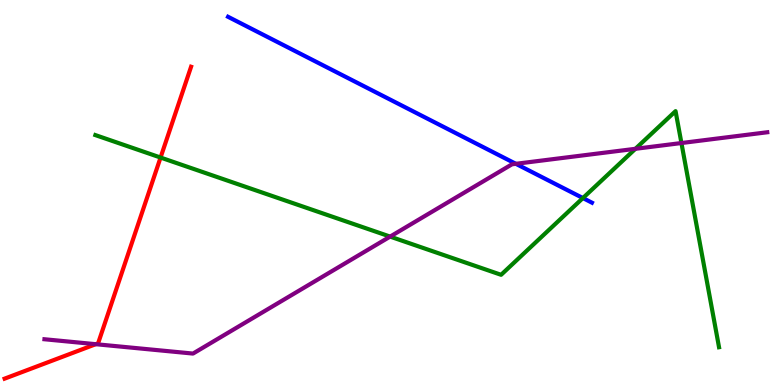[{'lines': ['blue', 'red'], 'intersections': []}, {'lines': ['green', 'red'], 'intersections': [{'x': 2.07, 'y': 5.91}]}, {'lines': ['purple', 'red'], 'intersections': [{'x': 1.24, 'y': 1.06}]}, {'lines': ['blue', 'green'], 'intersections': [{'x': 7.52, 'y': 4.86}]}, {'lines': ['blue', 'purple'], 'intersections': [{'x': 6.66, 'y': 5.75}]}, {'lines': ['green', 'purple'], 'intersections': [{'x': 5.03, 'y': 3.85}, {'x': 8.2, 'y': 6.13}, {'x': 8.79, 'y': 6.28}]}]